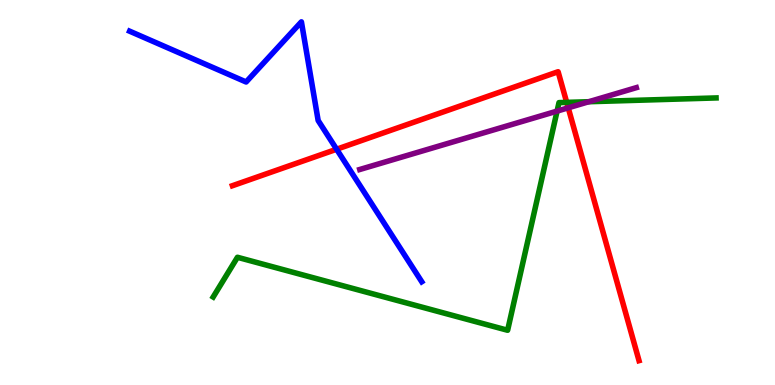[{'lines': ['blue', 'red'], 'intersections': [{'x': 4.34, 'y': 6.12}]}, {'lines': ['green', 'red'], 'intersections': [{'x': 7.31, 'y': 7.34}]}, {'lines': ['purple', 'red'], 'intersections': [{'x': 7.33, 'y': 7.2}]}, {'lines': ['blue', 'green'], 'intersections': []}, {'lines': ['blue', 'purple'], 'intersections': []}, {'lines': ['green', 'purple'], 'intersections': [{'x': 7.19, 'y': 7.11}, {'x': 7.6, 'y': 7.36}]}]